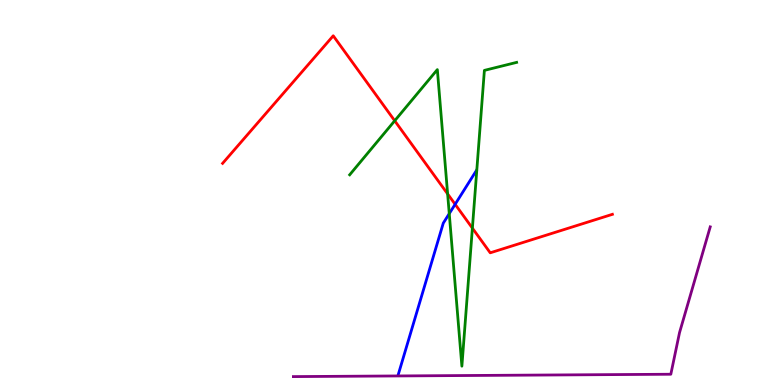[{'lines': ['blue', 'red'], 'intersections': [{'x': 5.87, 'y': 4.69}]}, {'lines': ['green', 'red'], 'intersections': [{'x': 5.09, 'y': 6.86}, {'x': 5.78, 'y': 4.96}, {'x': 6.1, 'y': 4.07}]}, {'lines': ['purple', 'red'], 'intersections': []}, {'lines': ['blue', 'green'], 'intersections': [{'x': 5.8, 'y': 4.45}]}, {'lines': ['blue', 'purple'], 'intersections': []}, {'lines': ['green', 'purple'], 'intersections': []}]